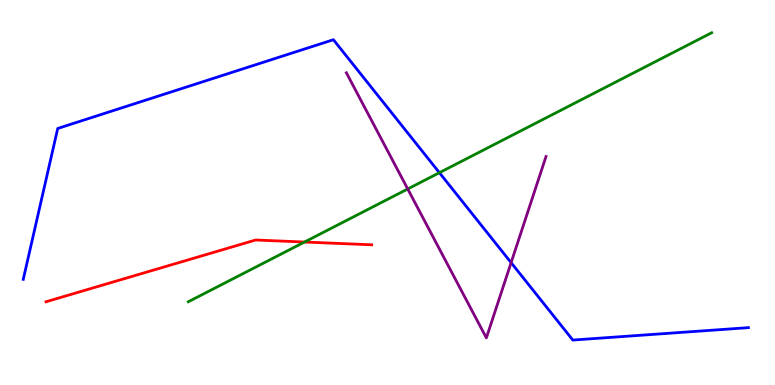[{'lines': ['blue', 'red'], 'intersections': []}, {'lines': ['green', 'red'], 'intersections': [{'x': 3.93, 'y': 3.71}]}, {'lines': ['purple', 'red'], 'intersections': []}, {'lines': ['blue', 'green'], 'intersections': [{'x': 5.67, 'y': 5.51}]}, {'lines': ['blue', 'purple'], 'intersections': [{'x': 6.59, 'y': 3.18}]}, {'lines': ['green', 'purple'], 'intersections': [{'x': 5.26, 'y': 5.09}]}]